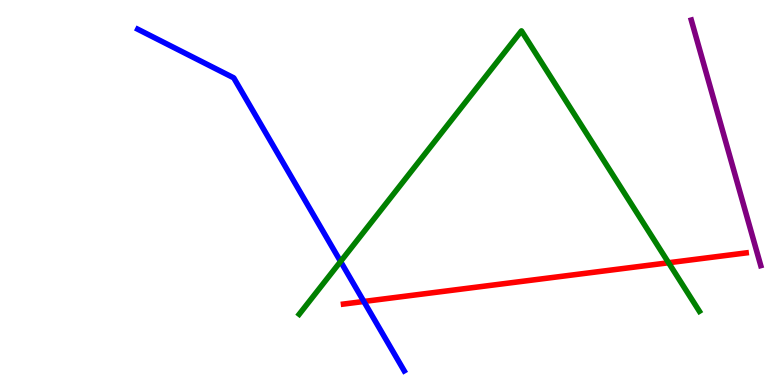[{'lines': ['blue', 'red'], 'intersections': [{'x': 4.69, 'y': 2.17}]}, {'lines': ['green', 'red'], 'intersections': [{'x': 8.63, 'y': 3.18}]}, {'lines': ['purple', 'red'], 'intersections': []}, {'lines': ['blue', 'green'], 'intersections': [{'x': 4.39, 'y': 3.21}]}, {'lines': ['blue', 'purple'], 'intersections': []}, {'lines': ['green', 'purple'], 'intersections': []}]